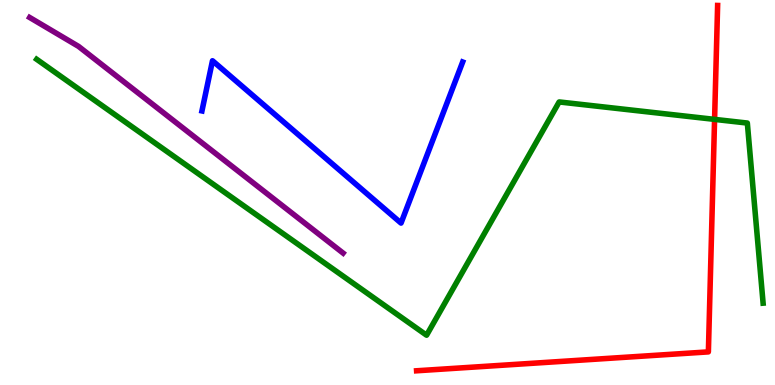[{'lines': ['blue', 'red'], 'intersections': []}, {'lines': ['green', 'red'], 'intersections': [{'x': 9.22, 'y': 6.9}]}, {'lines': ['purple', 'red'], 'intersections': []}, {'lines': ['blue', 'green'], 'intersections': []}, {'lines': ['blue', 'purple'], 'intersections': []}, {'lines': ['green', 'purple'], 'intersections': []}]